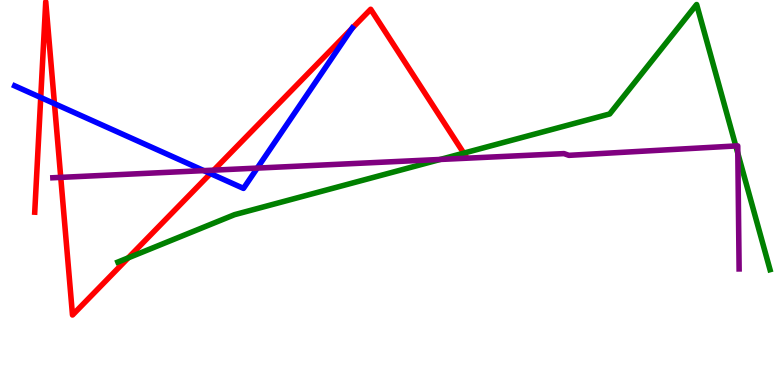[{'lines': ['blue', 'red'], 'intersections': [{'x': 0.526, 'y': 7.47}, {'x': 0.703, 'y': 7.31}, {'x': 2.72, 'y': 5.49}, {'x': 4.54, 'y': 9.26}]}, {'lines': ['green', 'red'], 'intersections': [{'x': 1.65, 'y': 3.3}, {'x': 5.98, 'y': 6.02}]}, {'lines': ['purple', 'red'], 'intersections': [{'x': 0.784, 'y': 5.39}, {'x': 2.76, 'y': 5.58}]}, {'lines': ['blue', 'green'], 'intersections': []}, {'lines': ['blue', 'purple'], 'intersections': [{'x': 2.63, 'y': 5.57}, {'x': 3.32, 'y': 5.63}]}, {'lines': ['green', 'purple'], 'intersections': [{'x': 5.68, 'y': 5.86}, {'x': 9.49, 'y': 6.21}, {'x': 9.52, 'y': 6.02}]}]